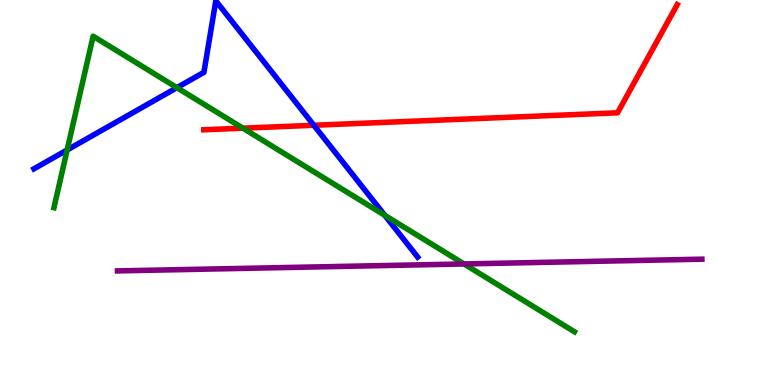[{'lines': ['blue', 'red'], 'intersections': [{'x': 4.05, 'y': 6.75}]}, {'lines': ['green', 'red'], 'intersections': [{'x': 3.13, 'y': 6.67}]}, {'lines': ['purple', 'red'], 'intersections': []}, {'lines': ['blue', 'green'], 'intersections': [{'x': 0.866, 'y': 6.1}, {'x': 2.28, 'y': 7.72}, {'x': 4.96, 'y': 4.41}]}, {'lines': ['blue', 'purple'], 'intersections': []}, {'lines': ['green', 'purple'], 'intersections': [{'x': 5.99, 'y': 3.14}]}]